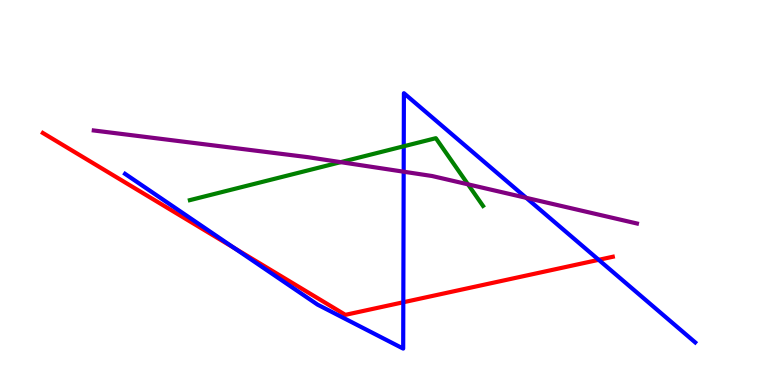[{'lines': ['blue', 'red'], 'intersections': [{'x': 3.02, 'y': 3.56}, {'x': 5.2, 'y': 2.15}, {'x': 7.73, 'y': 3.25}]}, {'lines': ['green', 'red'], 'intersections': []}, {'lines': ['purple', 'red'], 'intersections': []}, {'lines': ['blue', 'green'], 'intersections': [{'x': 5.21, 'y': 6.2}]}, {'lines': ['blue', 'purple'], 'intersections': [{'x': 5.21, 'y': 5.54}, {'x': 6.79, 'y': 4.86}]}, {'lines': ['green', 'purple'], 'intersections': [{'x': 4.4, 'y': 5.79}, {'x': 6.04, 'y': 5.21}]}]